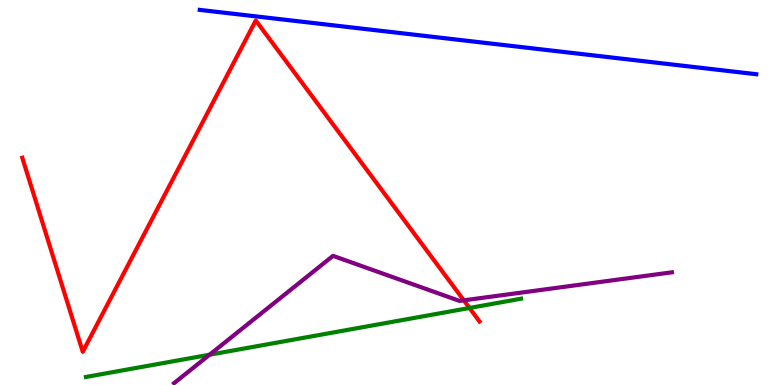[{'lines': ['blue', 'red'], 'intersections': []}, {'lines': ['green', 'red'], 'intersections': [{'x': 6.06, 'y': 2.0}]}, {'lines': ['purple', 'red'], 'intersections': [{'x': 5.98, 'y': 2.2}]}, {'lines': ['blue', 'green'], 'intersections': []}, {'lines': ['blue', 'purple'], 'intersections': []}, {'lines': ['green', 'purple'], 'intersections': [{'x': 2.7, 'y': 0.786}]}]